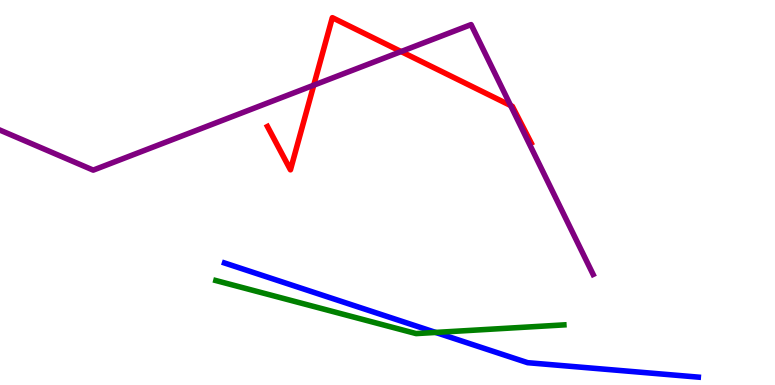[{'lines': ['blue', 'red'], 'intersections': []}, {'lines': ['green', 'red'], 'intersections': []}, {'lines': ['purple', 'red'], 'intersections': [{'x': 4.05, 'y': 7.79}, {'x': 5.18, 'y': 8.66}, {'x': 6.59, 'y': 7.26}]}, {'lines': ['blue', 'green'], 'intersections': [{'x': 5.62, 'y': 1.37}]}, {'lines': ['blue', 'purple'], 'intersections': []}, {'lines': ['green', 'purple'], 'intersections': []}]